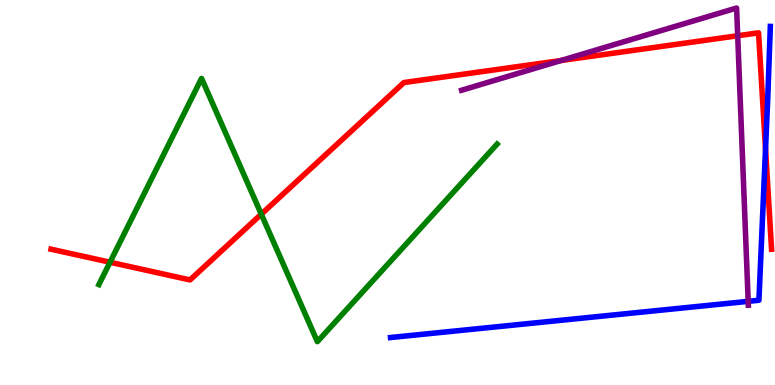[{'lines': ['blue', 'red'], 'intersections': [{'x': 9.88, 'y': 6.13}]}, {'lines': ['green', 'red'], 'intersections': [{'x': 1.42, 'y': 3.19}, {'x': 3.37, 'y': 4.44}]}, {'lines': ['purple', 'red'], 'intersections': [{'x': 7.24, 'y': 8.43}, {'x': 9.52, 'y': 9.07}]}, {'lines': ['blue', 'green'], 'intersections': []}, {'lines': ['blue', 'purple'], 'intersections': [{'x': 9.65, 'y': 2.17}]}, {'lines': ['green', 'purple'], 'intersections': []}]